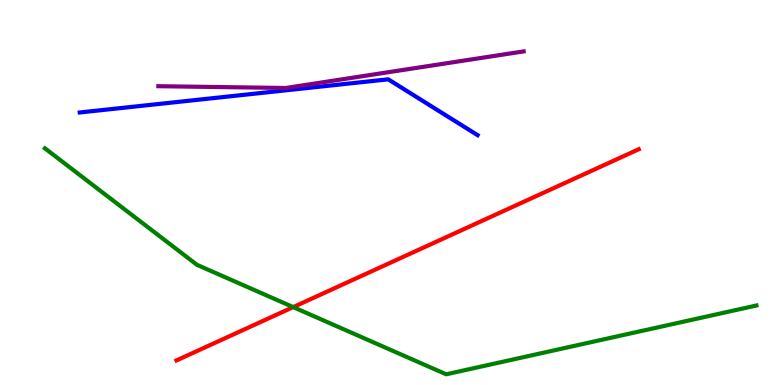[{'lines': ['blue', 'red'], 'intersections': []}, {'lines': ['green', 'red'], 'intersections': [{'x': 3.78, 'y': 2.02}]}, {'lines': ['purple', 'red'], 'intersections': []}, {'lines': ['blue', 'green'], 'intersections': []}, {'lines': ['blue', 'purple'], 'intersections': []}, {'lines': ['green', 'purple'], 'intersections': []}]